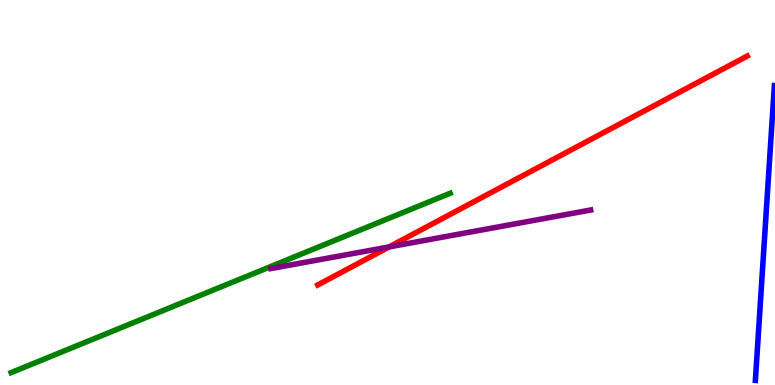[{'lines': ['blue', 'red'], 'intersections': []}, {'lines': ['green', 'red'], 'intersections': []}, {'lines': ['purple', 'red'], 'intersections': [{'x': 5.02, 'y': 3.59}]}, {'lines': ['blue', 'green'], 'intersections': []}, {'lines': ['blue', 'purple'], 'intersections': []}, {'lines': ['green', 'purple'], 'intersections': []}]